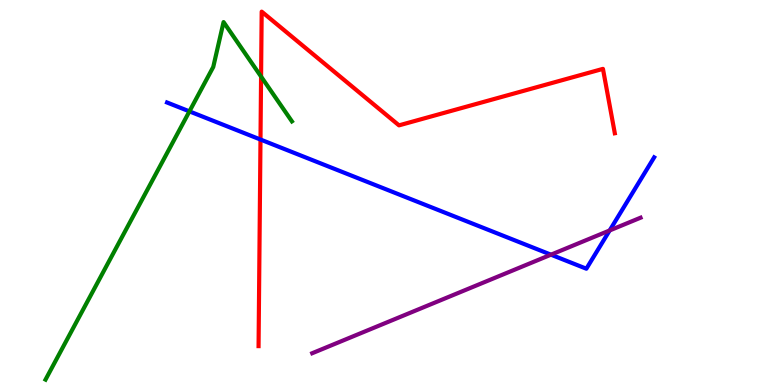[{'lines': ['blue', 'red'], 'intersections': [{'x': 3.36, 'y': 6.38}]}, {'lines': ['green', 'red'], 'intersections': [{'x': 3.37, 'y': 8.01}]}, {'lines': ['purple', 'red'], 'intersections': []}, {'lines': ['blue', 'green'], 'intersections': [{'x': 2.44, 'y': 7.11}]}, {'lines': ['blue', 'purple'], 'intersections': [{'x': 7.11, 'y': 3.38}, {'x': 7.87, 'y': 4.01}]}, {'lines': ['green', 'purple'], 'intersections': []}]